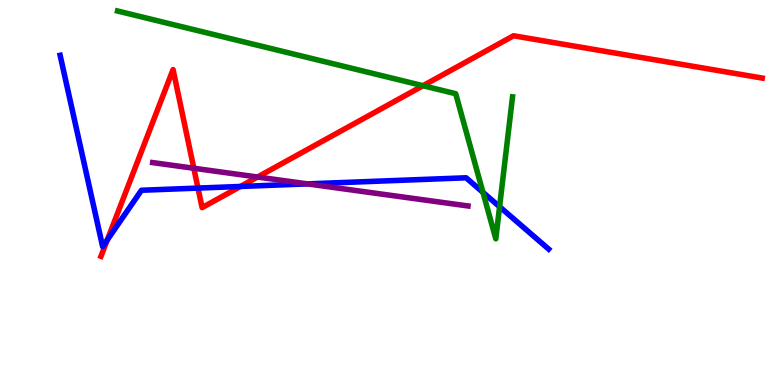[{'lines': ['blue', 'red'], 'intersections': [{'x': 1.38, 'y': 3.77}, {'x': 2.55, 'y': 5.11}, {'x': 3.1, 'y': 5.16}]}, {'lines': ['green', 'red'], 'intersections': [{'x': 5.46, 'y': 7.77}]}, {'lines': ['purple', 'red'], 'intersections': [{'x': 2.5, 'y': 5.63}, {'x': 3.32, 'y': 5.4}]}, {'lines': ['blue', 'green'], 'intersections': [{'x': 6.23, 'y': 5.0}, {'x': 6.45, 'y': 4.63}]}, {'lines': ['blue', 'purple'], 'intersections': [{'x': 3.97, 'y': 5.22}]}, {'lines': ['green', 'purple'], 'intersections': []}]